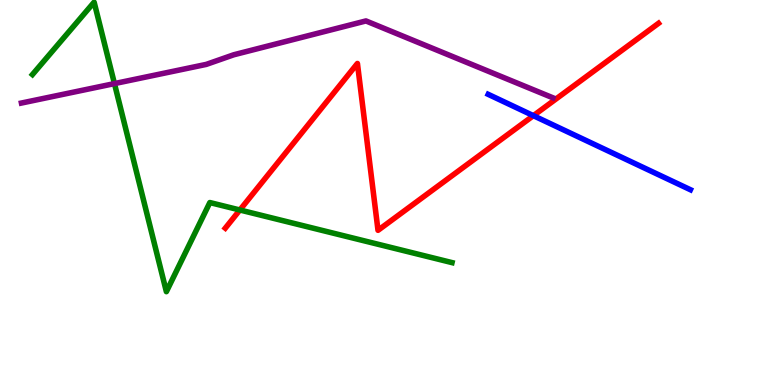[{'lines': ['blue', 'red'], 'intersections': [{'x': 6.88, 'y': 7.0}]}, {'lines': ['green', 'red'], 'intersections': [{'x': 3.1, 'y': 4.55}]}, {'lines': ['purple', 'red'], 'intersections': []}, {'lines': ['blue', 'green'], 'intersections': []}, {'lines': ['blue', 'purple'], 'intersections': []}, {'lines': ['green', 'purple'], 'intersections': [{'x': 1.48, 'y': 7.83}]}]